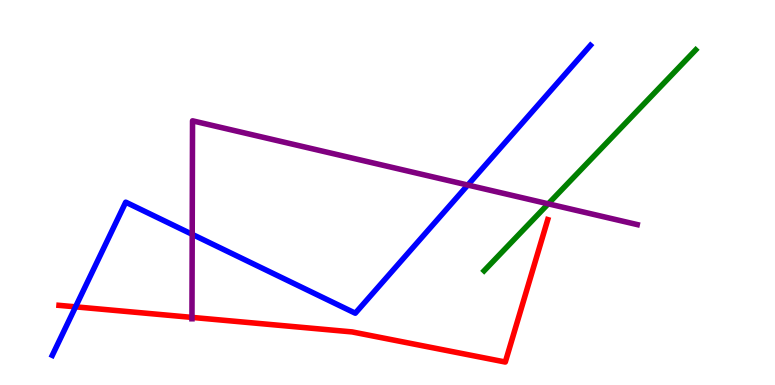[{'lines': ['blue', 'red'], 'intersections': [{'x': 0.975, 'y': 2.03}]}, {'lines': ['green', 'red'], 'intersections': []}, {'lines': ['purple', 'red'], 'intersections': [{'x': 2.48, 'y': 1.76}]}, {'lines': ['blue', 'green'], 'intersections': []}, {'lines': ['blue', 'purple'], 'intersections': [{'x': 2.48, 'y': 3.91}, {'x': 6.04, 'y': 5.19}]}, {'lines': ['green', 'purple'], 'intersections': [{'x': 7.07, 'y': 4.71}]}]